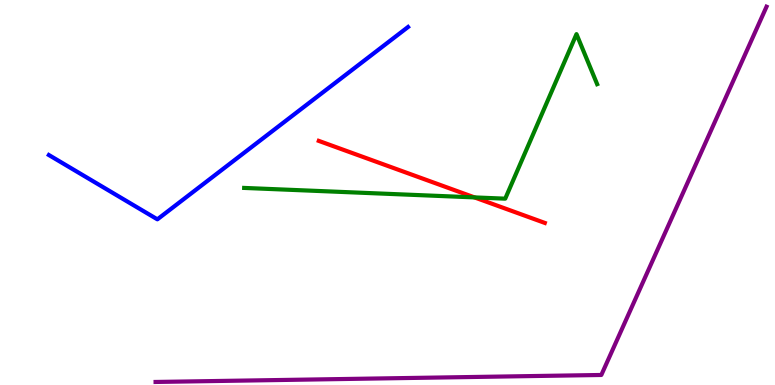[{'lines': ['blue', 'red'], 'intersections': []}, {'lines': ['green', 'red'], 'intersections': [{'x': 6.12, 'y': 4.87}]}, {'lines': ['purple', 'red'], 'intersections': []}, {'lines': ['blue', 'green'], 'intersections': []}, {'lines': ['blue', 'purple'], 'intersections': []}, {'lines': ['green', 'purple'], 'intersections': []}]